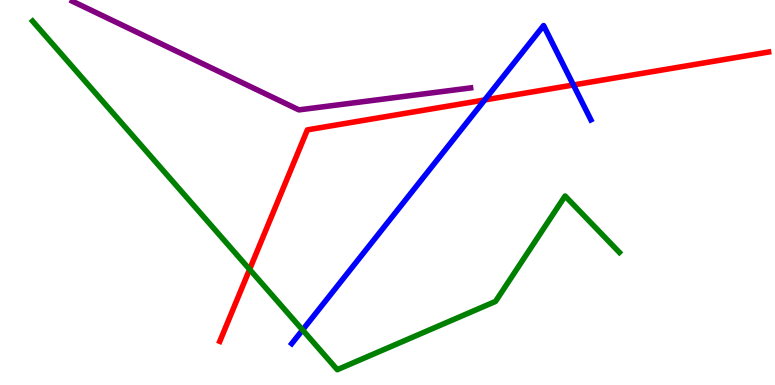[{'lines': ['blue', 'red'], 'intersections': [{'x': 6.25, 'y': 7.4}, {'x': 7.4, 'y': 7.79}]}, {'lines': ['green', 'red'], 'intersections': [{'x': 3.22, 'y': 3.0}]}, {'lines': ['purple', 'red'], 'intersections': []}, {'lines': ['blue', 'green'], 'intersections': [{'x': 3.9, 'y': 1.43}]}, {'lines': ['blue', 'purple'], 'intersections': []}, {'lines': ['green', 'purple'], 'intersections': []}]